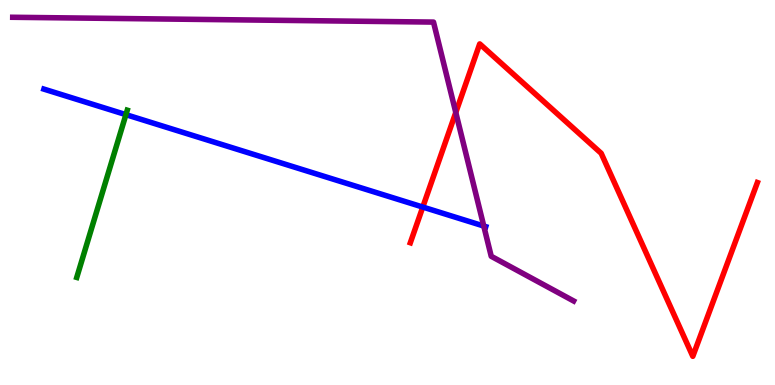[{'lines': ['blue', 'red'], 'intersections': [{'x': 5.46, 'y': 4.62}]}, {'lines': ['green', 'red'], 'intersections': []}, {'lines': ['purple', 'red'], 'intersections': [{'x': 5.88, 'y': 7.08}]}, {'lines': ['blue', 'green'], 'intersections': [{'x': 1.62, 'y': 7.02}]}, {'lines': ['blue', 'purple'], 'intersections': [{'x': 6.24, 'y': 4.13}]}, {'lines': ['green', 'purple'], 'intersections': []}]